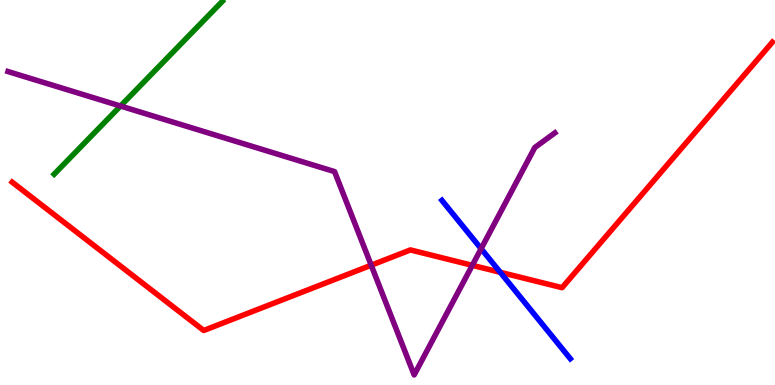[{'lines': ['blue', 'red'], 'intersections': [{'x': 6.45, 'y': 2.93}]}, {'lines': ['green', 'red'], 'intersections': []}, {'lines': ['purple', 'red'], 'intersections': [{'x': 4.79, 'y': 3.11}, {'x': 6.09, 'y': 3.11}]}, {'lines': ['blue', 'green'], 'intersections': []}, {'lines': ['blue', 'purple'], 'intersections': [{'x': 6.21, 'y': 3.54}]}, {'lines': ['green', 'purple'], 'intersections': [{'x': 1.55, 'y': 7.25}]}]